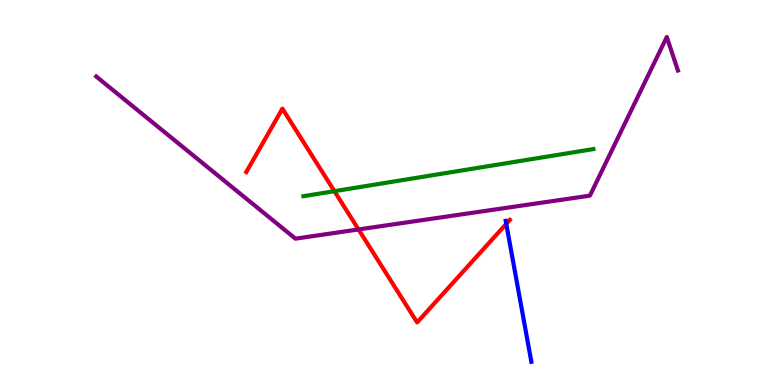[{'lines': ['blue', 'red'], 'intersections': [{'x': 6.53, 'y': 4.18}]}, {'lines': ['green', 'red'], 'intersections': [{'x': 4.31, 'y': 5.03}]}, {'lines': ['purple', 'red'], 'intersections': [{'x': 4.63, 'y': 4.04}]}, {'lines': ['blue', 'green'], 'intersections': []}, {'lines': ['blue', 'purple'], 'intersections': []}, {'lines': ['green', 'purple'], 'intersections': []}]